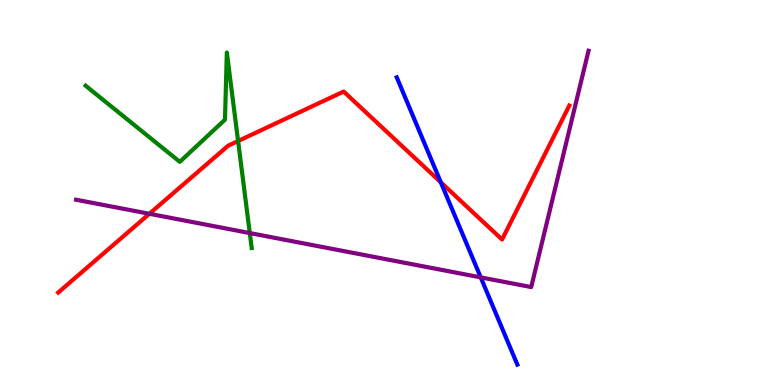[{'lines': ['blue', 'red'], 'intersections': [{'x': 5.69, 'y': 5.27}]}, {'lines': ['green', 'red'], 'intersections': [{'x': 3.07, 'y': 6.34}]}, {'lines': ['purple', 'red'], 'intersections': [{'x': 1.93, 'y': 4.45}]}, {'lines': ['blue', 'green'], 'intersections': []}, {'lines': ['blue', 'purple'], 'intersections': [{'x': 6.2, 'y': 2.8}]}, {'lines': ['green', 'purple'], 'intersections': [{'x': 3.22, 'y': 3.95}]}]